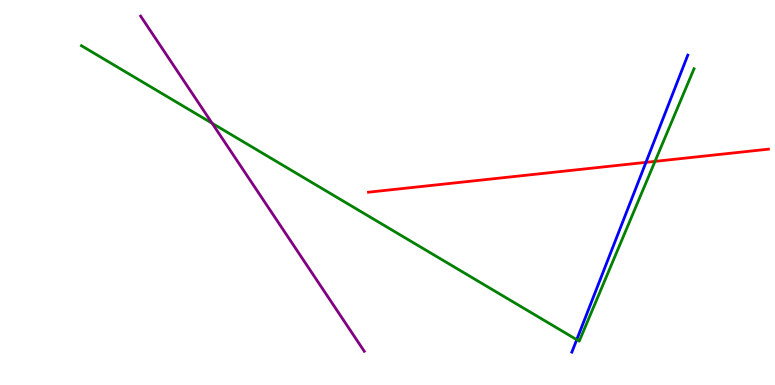[{'lines': ['blue', 'red'], 'intersections': [{'x': 8.33, 'y': 5.78}]}, {'lines': ['green', 'red'], 'intersections': [{'x': 8.45, 'y': 5.81}]}, {'lines': ['purple', 'red'], 'intersections': []}, {'lines': ['blue', 'green'], 'intersections': [{'x': 7.44, 'y': 1.18}]}, {'lines': ['blue', 'purple'], 'intersections': []}, {'lines': ['green', 'purple'], 'intersections': [{'x': 2.74, 'y': 6.8}]}]